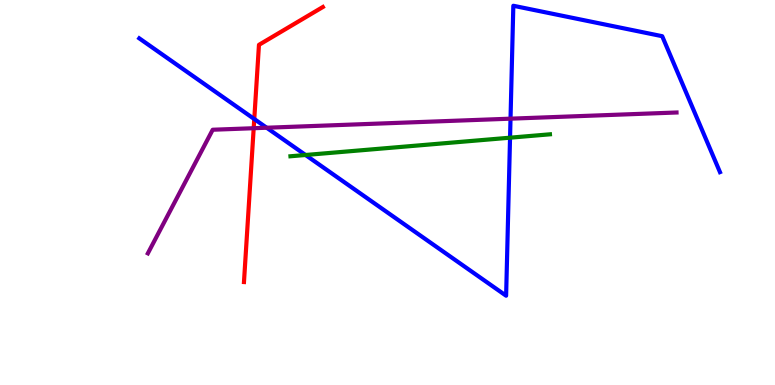[{'lines': ['blue', 'red'], 'intersections': [{'x': 3.28, 'y': 6.91}]}, {'lines': ['green', 'red'], 'intersections': []}, {'lines': ['purple', 'red'], 'intersections': [{'x': 3.27, 'y': 6.67}]}, {'lines': ['blue', 'green'], 'intersections': [{'x': 3.94, 'y': 5.97}, {'x': 6.58, 'y': 6.42}]}, {'lines': ['blue', 'purple'], 'intersections': [{'x': 3.44, 'y': 6.68}, {'x': 6.59, 'y': 6.92}]}, {'lines': ['green', 'purple'], 'intersections': []}]